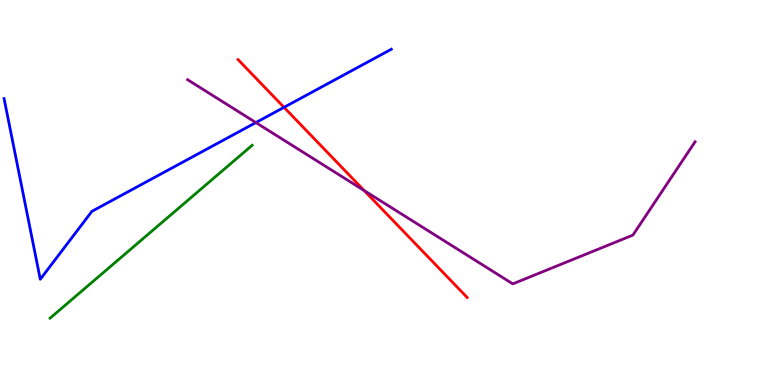[{'lines': ['blue', 'red'], 'intersections': [{'x': 3.66, 'y': 7.21}]}, {'lines': ['green', 'red'], 'intersections': []}, {'lines': ['purple', 'red'], 'intersections': [{'x': 4.7, 'y': 5.05}]}, {'lines': ['blue', 'green'], 'intersections': []}, {'lines': ['blue', 'purple'], 'intersections': [{'x': 3.3, 'y': 6.82}]}, {'lines': ['green', 'purple'], 'intersections': []}]